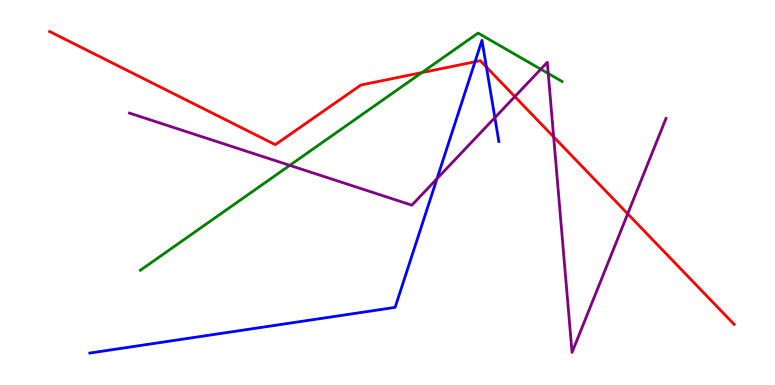[{'lines': ['blue', 'red'], 'intersections': [{'x': 6.13, 'y': 8.4}, {'x': 6.28, 'y': 8.26}]}, {'lines': ['green', 'red'], 'intersections': [{'x': 5.44, 'y': 8.11}]}, {'lines': ['purple', 'red'], 'intersections': [{'x': 6.64, 'y': 7.49}, {'x': 7.14, 'y': 6.44}, {'x': 8.1, 'y': 4.45}]}, {'lines': ['blue', 'green'], 'intersections': []}, {'lines': ['blue', 'purple'], 'intersections': [{'x': 5.64, 'y': 5.36}, {'x': 6.39, 'y': 6.94}]}, {'lines': ['green', 'purple'], 'intersections': [{'x': 3.74, 'y': 5.7}, {'x': 6.98, 'y': 8.2}, {'x': 7.07, 'y': 8.09}]}]